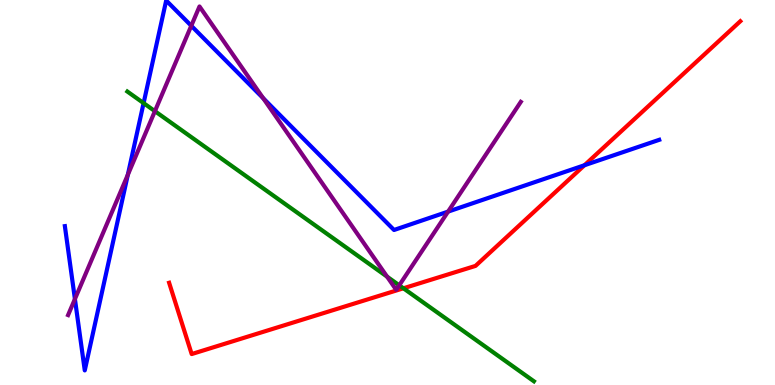[{'lines': ['blue', 'red'], 'intersections': [{'x': 7.54, 'y': 5.71}]}, {'lines': ['green', 'red'], 'intersections': [{'x': 5.21, 'y': 2.51}]}, {'lines': ['purple', 'red'], 'intersections': []}, {'lines': ['blue', 'green'], 'intersections': [{'x': 1.85, 'y': 7.32}]}, {'lines': ['blue', 'purple'], 'intersections': [{'x': 0.967, 'y': 2.23}, {'x': 1.65, 'y': 5.46}, {'x': 2.47, 'y': 9.33}, {'x': 3.4, 'y': 7.45}, {'x': 5.78, 'y': 4.5}]}, {'lines': ['green', 'purple'], 'intersections': [{'x': 2.0, 'y': 7.11}, {'x': 4.99, 'y': 2.81}, {'x': 5.15, 'y': 2.59}]}]